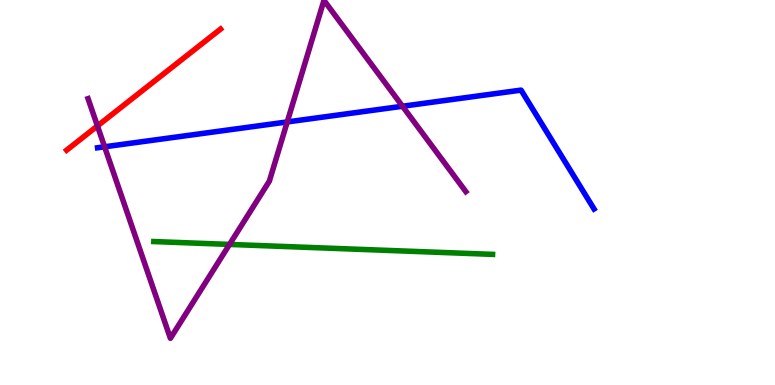[{'lines': ['blue', 'red'], 'intersections': []}, {'lines': ['green', 'red'], 'intersections': []}, {'lines': ['purple', 'red'], 'intersections': [{'x': 1.26, 'y': 6.73}]}, {'lines': ['blue', 'green'], 'intersections': []}, {'lines': ['blue', 'purple'], 'intersections': [{'x': 1.35, 'y': 6.19}, {'x': 3.71, 'y': 6.83}, {'x': 5.19, 'y': 7.24}]}, {'lines': ['green', 'purple'], 'intersections': [{'x': 2.96, 'y': 3.65}]}]